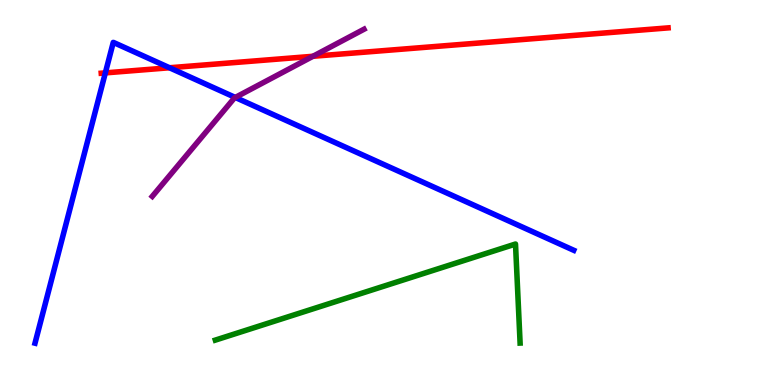[{'lines': ['blue', 'red'], 'intersections': [{'x': 1.36, 'y': 8.11}, {'x': 2.19, 'y': 8.24}]}, {'lines': ['green', 'red'], 'intersections': []}, {'lines': ['purple', 'red'], 'intersections': [{'x': 4.04, 'y': 8.54}]}, {'lines': ['blue', 'green'], 'intersections': []}, {'lines': ['blue', 'purple'], 'intersections': [{'x': 3.04, 'y': 7.47}]}, {'lines': ['green', 'purple'], 'intersections': []}]